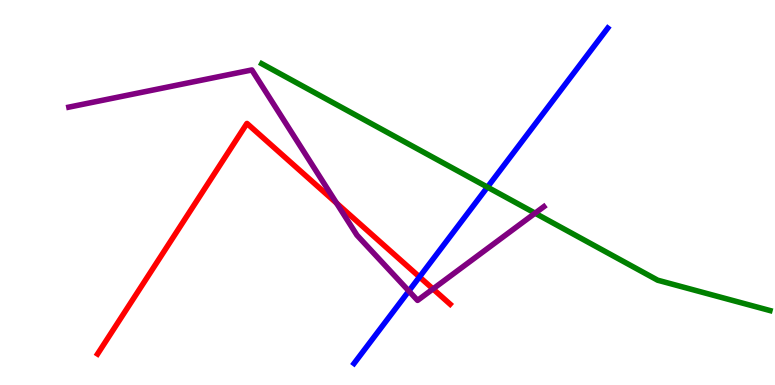[{'lines': ['blue', 'red'], 'intersections': [{'x': 5.41, 'y': 2.81}]}, {'lines': ['green', 'red'], 'intersections': []}, {'lines': ['purple', 'red'], 'intersections': [{'x': 4.34, 'y': 4.72}, {'x': 5.59, 'y': 2.5}]}, {'lines': ['blue', 'green'], 'intersections': [{'x': 6.29, 'y': 5.14}]}, {'lines': ['blue', 'purple'], 'intersections': [{'x': 5.28, 'y': 2.44}]}, {'lines': ['green', 'purple'], 'intersections': [{'x': 6.9, 'y': 4.46}]}]